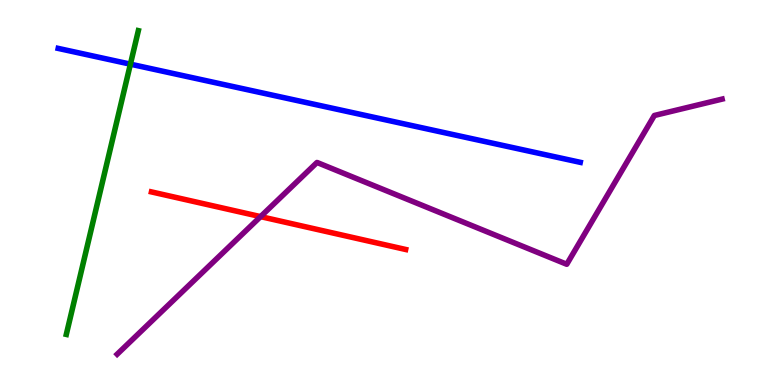[{'lines': ['blue', 'red'], 'intersections': []}, {'lines': ['green', 'red'], 'intersections': []}, {'lines': ['purple', 'red'], 'intersections': [{'x': 3.36, 'y': 4.37}]}, {'lines': ['blue', 'green'], 'intersections': [{'x': 1.68, 'y': 8.33}]}, {'lines': ['blue', 'purple'], 'intersections': []}, {'lines': ['green', 'purple'], 'intersections': []}]